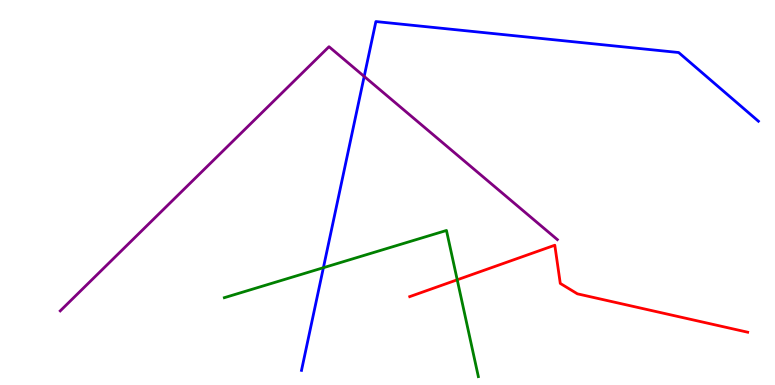[{'lines': ['blue', 'red'], 'intersections': []}, {'lines': ['green', 'red'], 'intersections': [{'x': 5.9, 'y': 2.73}]}, {'lines': ['purple', 'red'], 'intersections': []}, {'lines': ['blue', 'green'], 'intersections': [{'x': 4.17, 'y': 3.05}]}, {'lines': ['blue', 'purple'], 'intersections': [{'x': 4.7, 'y': 8.01}]}, {'lines': ['green', 'purple'], 'intersections': []}]